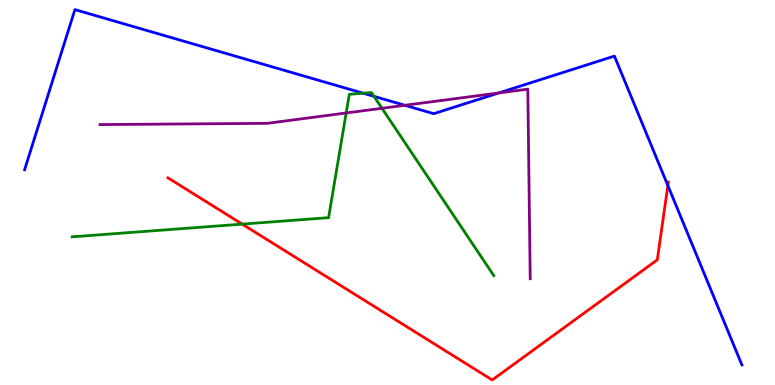[{'lines': ['blue', 'red'], 'intersections': [{'x': 8.62, 'y': 5.18}]}, {'lines': ['green', 'red'], 'intersections': [{'x': 3.13, 'y': 4.18}]}, {'lines': ['purple', 'red'], 'intersections': []}, {'lines': ['blue', 'green'], 'intersections': [{'x': 4.69, 'y': 7.58}, {'x': 4.83, 'y': 7.5}]}, {'lines': ['blue', 'purple'], 'intersections': [{'x': 5.22, 'y': 7.27}, {'x': 6.44, 'y': 7.59}]}, {'lines': ['green', 'purple'], 'intersections': [{'x': 4.47, 'y': 7.07}, {'x': 4.93, 'y': 7.19}]}]